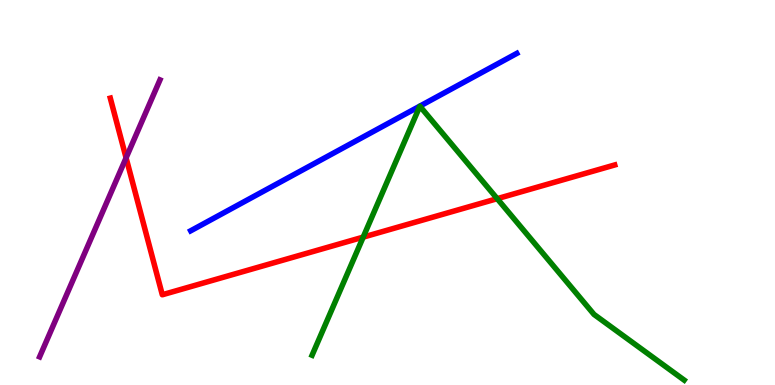[{'lines': ['blue', 'red'], 'intersections': []}, {'lines': ['green', 'red'], 'intersections': [{'x': 4.69, 'y': 3.84}, {'x': 6.42, 'y': 4.84}]}, {'lines': ['purple', 'red'], 'intersections': [{'x': 1.63, 'y': 5.9}]}, {'lines': ['blue', 'green'], 'intersections': []}, {'lines': ['blue', 'purple'], 'intersections': []}, {'lines': ['green', 'purple'], 'intersections': []}]